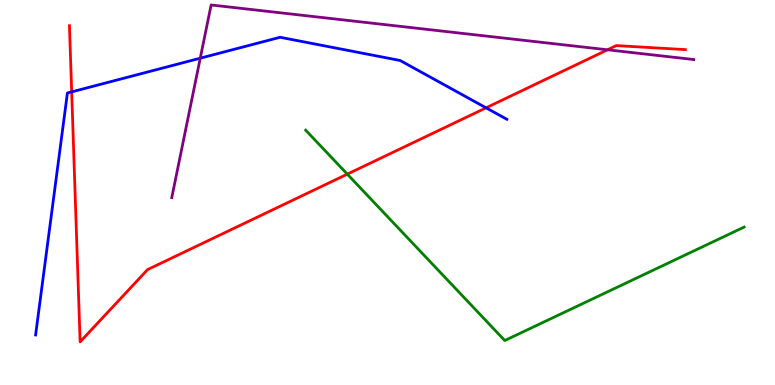[{'lines': ['blue', 'red'], 'intersections': [{'x': 0.925, 'y': 7.61}, {'x': 6.27, 'y': 7.2}]}, {'lines': ['green', 'red'], 'intersections': [{'x': 4.48, 'y': 5.48}]}, {'lines': ['purple', 'red'], 'intersections': [{'x': 7.84, 'y': 8.71}]}, {'lines': ['blue', 'green'], 'intersections': []}, {'lines': ['blue', 'purple'], 'intersections': [{'x': 2.58, 'y': 8.49}]}, {'lines': ['green', 'purple'], 'intersections': []}]